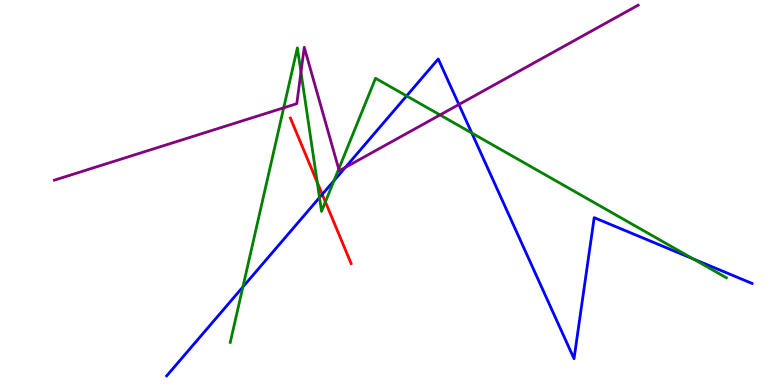[{'lines': ['blue', 'red'], 'intersections': [{'x': 4.16, 'y': 4.95}]}, {'lines': ['green', 'red'], 'intersections': [{'x': 4.09, 'y': 5.26}, {'x': 4.2, 'y': 4.76}]}, {'lines': ['purple', 'red'], 'intersections': []}, {'lines': ['blue', 'green'], 'intersections': [{'x': 3.13, 'y': 2.55}, {'x': 4.12, 'y': 4.87}, {'x': 4.31, 'y': 5.31}, {'x': 5.25, 'y': 7.51}, {'x': 6.09, 'y': 6.55}, {'x': 8.95, 'y': 3.27}]}, {'lines': ['blue', 'purple'], 'intersections': [{'x': 4.46, 'y': 5.65}, {'x': 5.92, 'y': 7.29}]}, {'lines': ['green', 'purple'], 'intersections': [{'x': 3.66, 'y': 7.2}, {'x': 3.88, 'y': 8.13}, {'x': 4.37, 'y': 5.61}, {'x': 5.68, 'y': 7.01}]}]